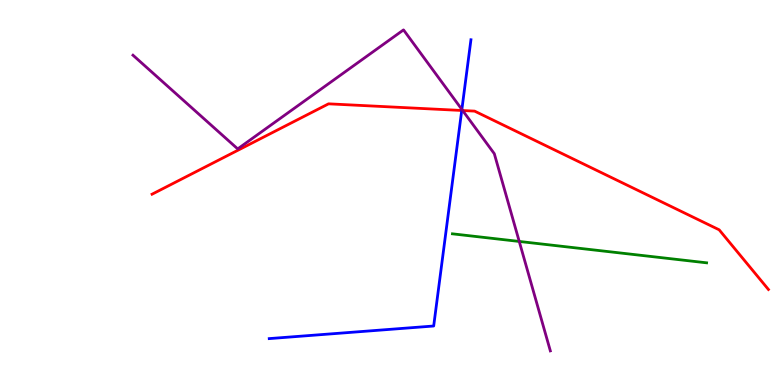[{'lines': ['blue', 'red'], 'intersections': [{'x': 5.96, 'y': 7.13}]}, {'lines': ['green', 'red'], 'intersections': []}, {'lines': ['purple', 'red'], 'intersections': [{'x': 5.97, 'y': 7.13}]}, {'lines': ['blue', 'green'], 'intersections': []}, {'lines': ['blue', 'purple'], 'intersections': [{'x': 5.96, 'y': 7.16}]}, {'lines': ['green', 'purple'], 'intersections': [{'x': 6.7, 'y': 3.73}]}]